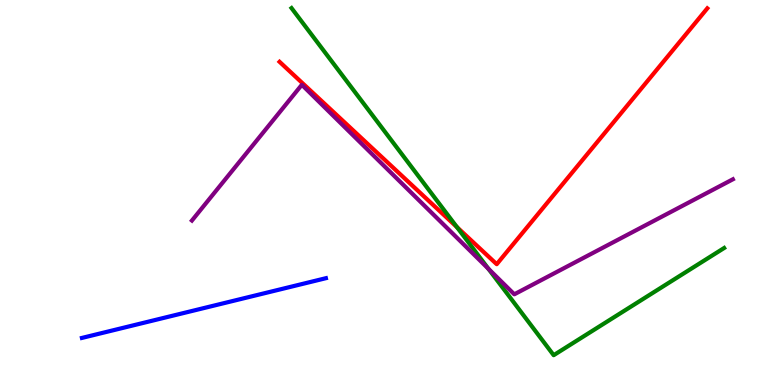[{'lines': ['blue', 'red'], 'intersections': []}, {'lines': ['green', 'red'], 'intersections': [{'x': 5.9, 'y': 4.1}]}, {'lines': ['purple', 'red'], 'intersections': []}, {'lines': ['blue', 'green'], 'intersections': []}, {'lines': ['blue', 'purple'], 'intersections': []}, {'lines': ['green', 'purple'], 'intersections': [{'x': 6.3, 'y': 3.02}]}]